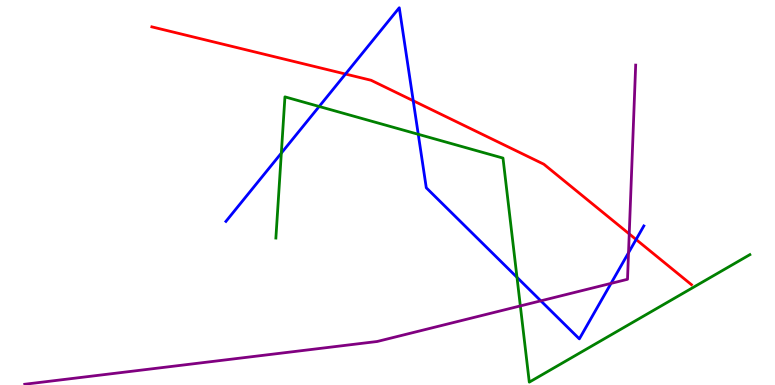[{'lines': ['blue', 'red'], 'intersections': [{'x': 4.46, 'y': 8.08}, {'x': 5.33, 'y': 7.38}, {'x': 8.21, 'y': 3.78}]}, {'lines': ['green', 'red'], 'intersections': []}, {'lines': ['purple', 'red'], 'intersections': [{'x': 8.12, 'y': 3.92}]}, {'lines': ['blue', 'green'], 'intersections': [{'x': 3.63, 'y': 6.02}, {'x': 4.12, 'y': 7.23}, {'x': 5.4, 'y': 6.51}, {'x': 6.67, 'y': 2.8}]}, {'lines': ['blue', 'purple'], 'intersections': [{'x': 6.98, 'y': 2.19}, {'x': 7.88, 'y': 2.64}, {'x': 8.11, 'y': 3.44}]}, {'lines': ['green', 'purple'], 'intersections': [{'x': 6.71, 'y': 2.05}]}]